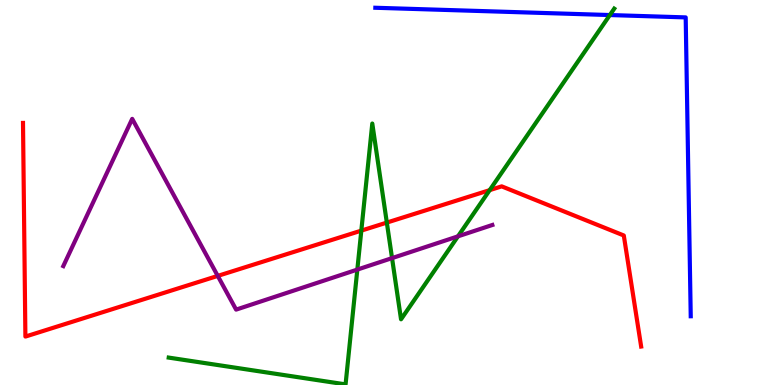[{'lines': ['blue', 'red'], 'intersections': []}, {'lines': ['green', 'red'], 'intersections': [{'x': 4.66, 'y': 4.01}, {'x': 4.99, 'y': 4.22}, {'x': 6.32, 'y': 5.06}]}, {'lines': ['purple', 'red'], 'intersections': [{'x': 2.81, 'y': 2.83}]}, {'lines': ['blue', 'green'], 'intersections': [{'x': 7.87, 'y': 9.61}]}, {'lines': ['blue', 'purple'], 'intersections': []}, {'lines': ['green', 'purple'], 'intersections': [{'x': 4.61, 'y': 3.0}, {'x': 5.06, 'y': 3.3}, {'x': 5.91, 'y': 3.86}]}]